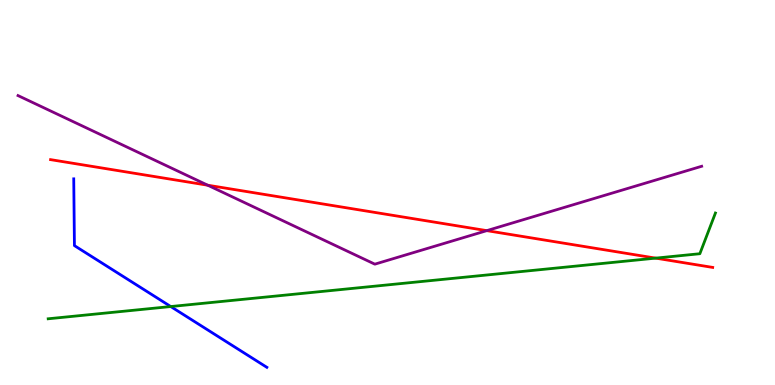[{'lines': ['blue', 'red'], 'intersections': []}, {'lines': ['green', 'red'], 'intersections': [{'x': 8.46, 'y': 3.3}]}, {'lines': ['purple', 'red'], 'intersections': [{'x': 2.68, 'y': 5.19}, {'x': 6.28, 'y': 4.01}]}, {'lines': ['blue', 'green'], 'intersections': [{'x': 2.2, 'y': 2.04}]}, {'lines': ['blue', 'purple'], 'intersections': []}, {'lines': ['green', 'purple'], 'intersections': []}]